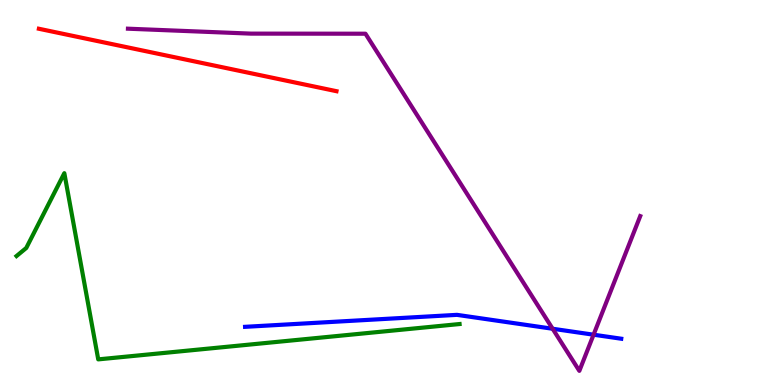[{'lines': ['blue', 'red'], 'intersections': []}, {'lines': ['green', 'red'], 'intersections': []}, {'lines': ['purple', 'red'], 'intersections': []}, {'lines': ['blue', 'green'], 'intersections': []}, {'lines': ['blue', 'purple'], 'intersections': [{'x': 7.13, 'y': 1.46}, {'x': 7.66, 'y': 1.31}]}, {'lines': ['green', 'purple'], 'intersections': []}]